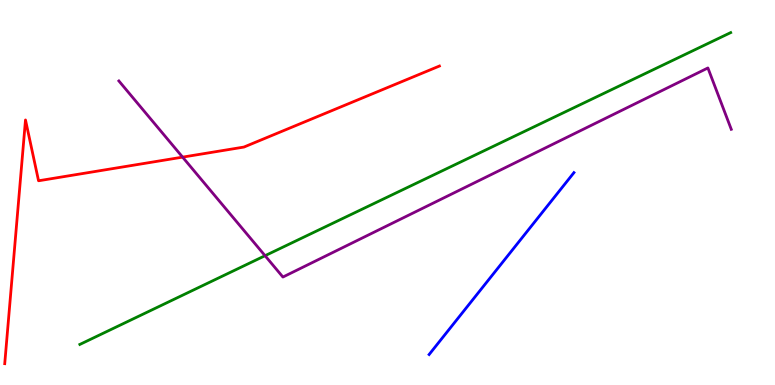[{'lines': ['blue', 'red'], 'intersections': []}, {'lines': ['green', 'red'], 'intersections': []}, {'lines': ['purple', 'red'], 'intersections': [{'x': 2.36, 'y': 5.92}]}, {'lines': ['blue', 'green'], 'intersections': []}, {'lines': ['blue', 'purple'], 'intersections': []}, {'lines': ['green', 'purple'], 'intersections': [{'x': 3.42, 'y': 3.36}]}]